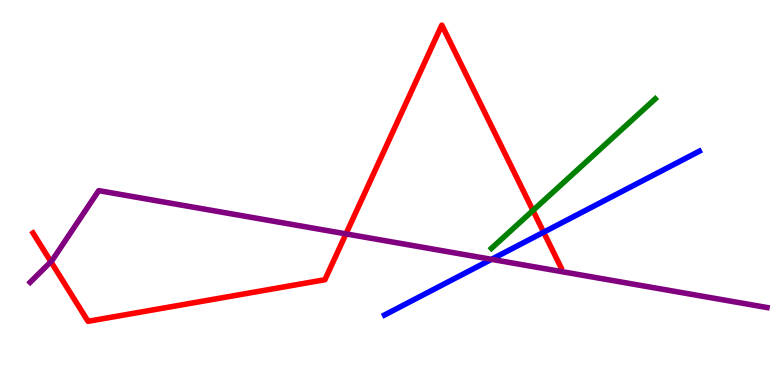[{'lines': ['blue', 'red'], 'intersections': [{'x': 7.01, 'y': 3.97}]}, {'lines': ['green', 'red'], 'intersections': [{'x': 6.88, 'y': 4.53}]}, {'lines': ['purple', 'red'], 'intersections': [{'x': 0.657, 'y': 3.2}, {'x': 4.46, 'y': 3.93}]}, {'lines': ['blue', 'green'], 'intersections': []}, {'lines': ['blue', 'purple'], 'intersections': [{'x': 6.34, 'y': 3.26}]}, {'lines': ['green', 'purple'], 'intersections': []}]